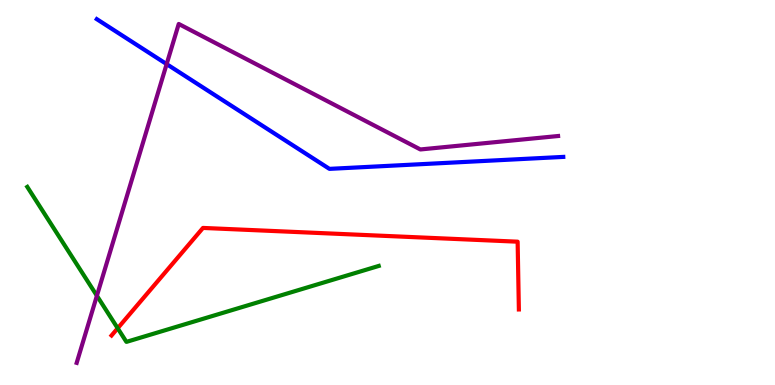[{'lines': ['blue', 'red'], 'intersections': []}, {'lines': ['green', 'red'], 'intersections': [{'x': 1.52, 'y': 1.47}]}, {'lines': ['purple', 'red'], 'intersections': []}, {'lines': ['blue', 'green'], 'intersections': []}, {'lines': ['blue', 'purple'], 'intersections': [{'x': 2.15, 'y': 8.34}]}, {'lines': ['green', 'purple'], 'intersections': [{'x': 1.25, 'y': 2.32}]}]